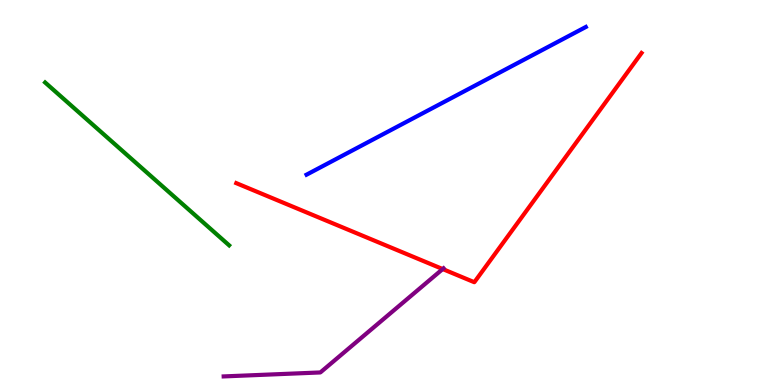[{'lines': ['blue', 'red'], 'intersections': []}, {'lines': ['green', 'red'], 'intersections': []}, {'lines': ['purple', 'red'], 'intersections': [{'x': 5.71, 'y': 3.01}]}, {'lines': ['blue', 'green'], 'intersections': []}, {'lines': ['blue', 'purple'], 'intersections': []}, {'lines': ['green', 'purple'], 'intersections': []}]